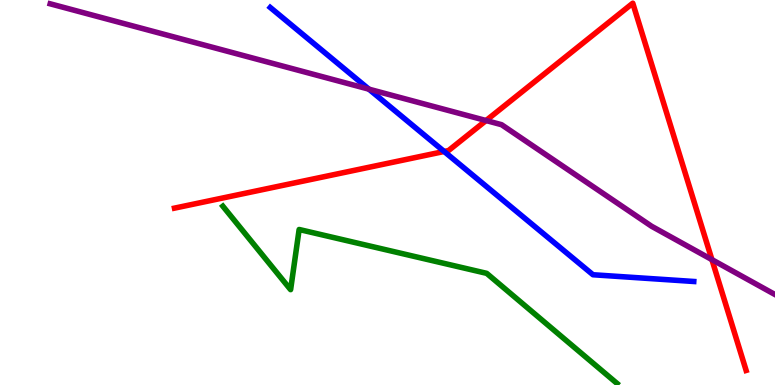[{'lines': ['blue', 'red'], 'intersections': [{'x': 5.73, 'y': 6.07}]}, {'lines': ['green', 'red'], 'intersections': []}, {'lines': ['purple', 'red'], 'intersections': [{'x': 6.27, 'y': 6.87}, {'x': 9.19, 'y': 3.26}]}, {'lines': ['blue', 'green'], 'intersections': []}, {'lines': ['blue', 'purple'], 'intersections': [{'x': 4.76, 'y': 7.68}]}, {'lines': ['green', 'purple'], 'intersections': []}]